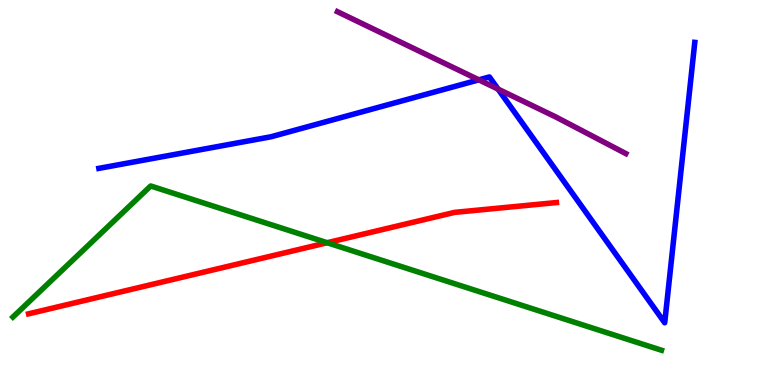[{'lines': ['blue', 'red'], 'intersections': []}, {'lines': ['green', 'red'], 'intersections': [{'x': 4.22, 'y': 3.7}]}, {'lines': ['purple', 'red'], 'intersections': []}, {'lines': ['blue', 'green'], 'intersections': []}, {'lines': ['blue', 'purple'], 'intersections': [{'x': 6.18, 'y': 7.93}, {'x': 6.43, 'y': 7.69}]}, {'lines': ['green', 'purple'], 'intersections': []}]